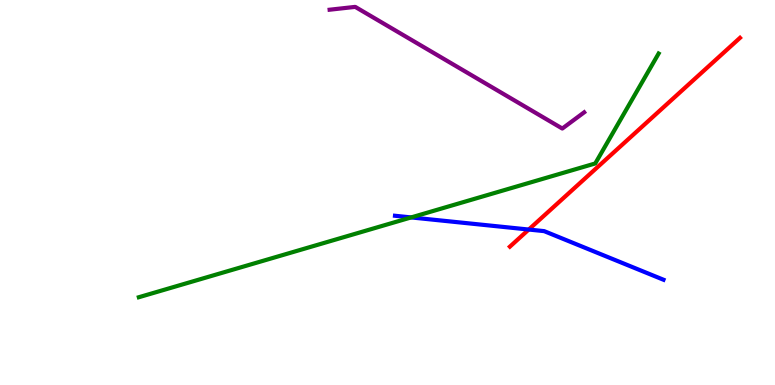[{'lines': ['blue', 'red'], 'intersections': [{'x': 6.82, 'y': 4.04}]}, {'lines': ['green', 'red'], 'intersections': []}, {'lines': ['purple', 'red'], 'intersections': []}, {'lines': ['blue', 'green'], 'intersections': [{'x': 5.3, 'y': 4.35}]}, {'lines': ['blue', 'purple'], 'intersections': []}, {'lines': ['green', 'purple'], 'intersections': []}]